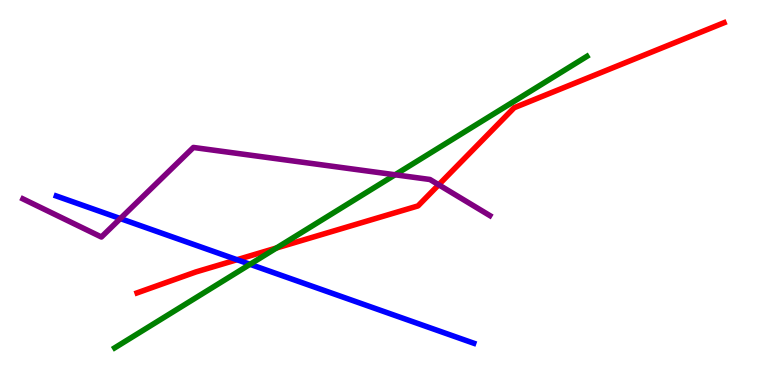[{'lines': ['blue', 'red'], 'intersections': [{'x': 3.06, 'y': 3.25}]}, {'lines': ['green', 'red'], 'intersections': [{'x': 3.57, 'y': 3.56}]}, {'lines': ['purple', 'red'], 'intersections': [{'x': 5.66, 'y': 5.2}]}, {'lines': ['blue', 'green'], 'intersections': [{'x': 3.23, 'y': 3.13}]}, {'lines': ['blue', 'purple'], 'intersections': [{'x': 1.55, 'y': 4.32}]}, {'lines': ['green', 'purple'], 'intersections': [{'x': 5.1, 'y': 5.46}]}]